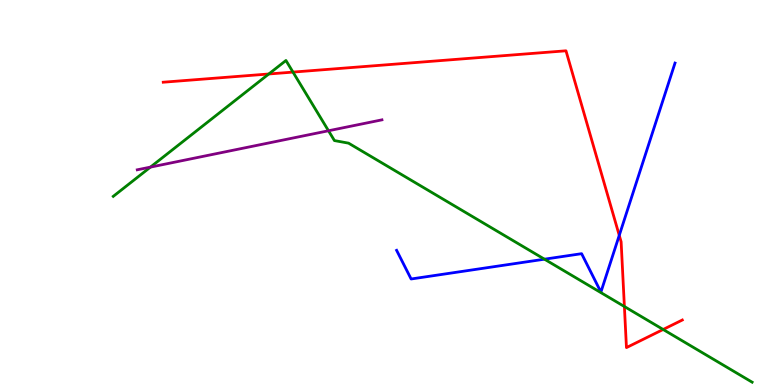[{'lines': ['blue', 'red'], 'intersections': [{'x': 7.99, 'y': 3.89}]}, {'lines': ['green', 'red'], 'intersections': [{'x': 3.47, 'y': 8.08}, {'x': 3.78, 'y': 8.13}, {'x': 8.06, 'y': 2.04}, {'x': 8.56, 'y': 1.44}]}, {'lines': ['purple', 'red'], 'intersections': []}, {'lines': ['blue', 'green'], 'intersections': [{'x': 7.03, 'y': 3.27}]}, {'lines': ['blue', 'purple'], 'intersections': []}, {'lines': ['green', 'purple'], 'intersections': [{'x': 1.94, 'y': 5.66}, {'x': 4.24, 'y': 6.6}]}]